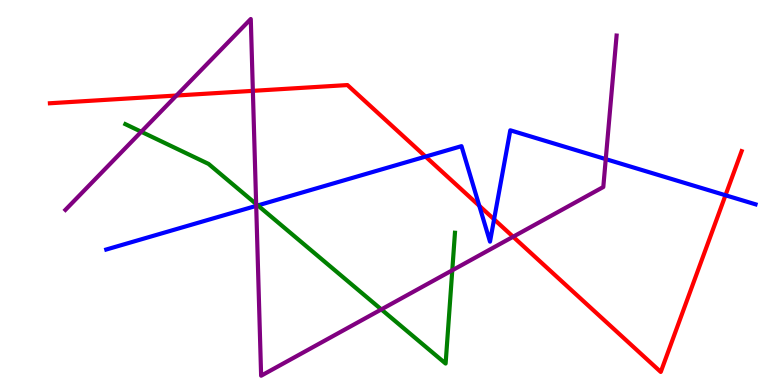[{'lines': ['blue', 'red'], 'intersections': [{'x': 5.49, 'y': 5.93}, {'x': 6.18, 'y': 4.65}, {'x': 6.38, 'y': 4.3}, {'x': 9.36, 'y': 4.93}]}, {'lines': ['green', 'red'], 'intersections': []}, {'lines': ['purple', 'red'], 'intersections': [{'x': 2.28, 'y': 7.52}, {'x': 3.26, 'y': 7.64}, {'x': 6.62, 'y': 3.85}]}, {'lines': ['blue', 'green'], 'intersections': [{'x': 3.33, 'y': 4.66}]}, {'lines': ['blue', 'purple'], 'intersections': [{'x': 3.31, 'y': 4.65}, {'x': 7.82, 'y': 5.87}]}, {'lines': ['green', 'purple'], 'intersections': [{'x': 1.82, 'y': 6.58}, {'x': 3.31, 'y': 4.7}, {'x': 4.92, 'y': 1.96}, {'x': 5.84, 'y': 2.98}]}]